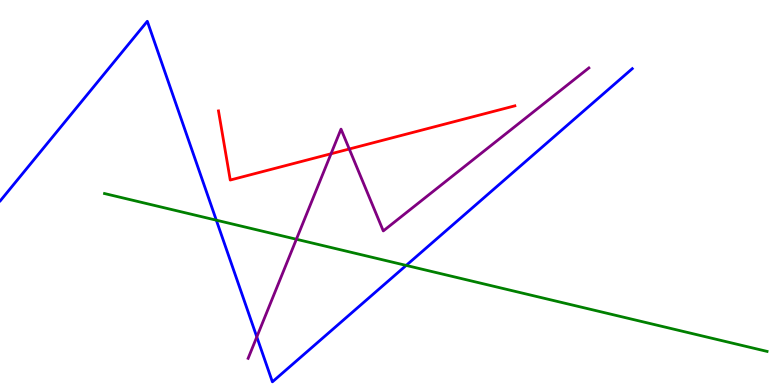[{'lines': ['blue', 'red'], 'intersections': []}, {'lines': ['green', 'red'], 'intersections': []}, {'lines': ['purple', 'red'], 'intersections': [{'x': 4.27, 'y': 6.01}, {'x': 4.51, 'y': 6.13}]}, {'lines': ['blue', 'green'], 'intersections': [{'x': 2.79, 'y': 4.28}, {'x': 5.24, 'y': 3.11}]}, {'lines': ['blue', 'purple'], 'intersections': [{'x': 3.31, 'y': 1.25}]}, {'lines': ['green', 'purple'], 'intersections': [{'x': 3.82, 'y': 3.79}]}]